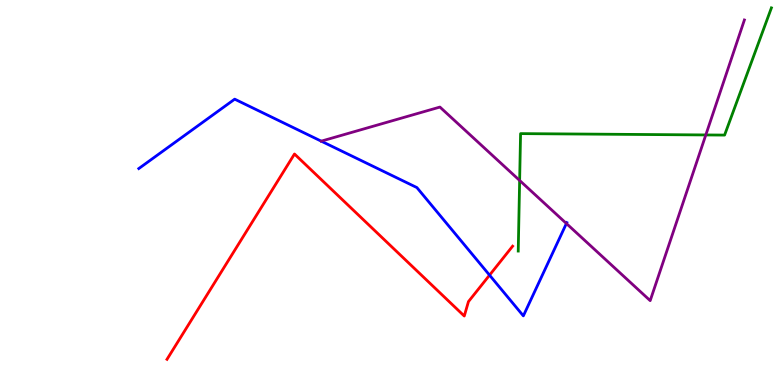[{'lines': ['blue', 'red'], 'intersections': [{'x': 6.32, 'y': 2.85}]}, {'lines': ['green', 'red'], 'intersections': []}, {'lines': ['purple', 'red'], 'intersections': []}, {'lines': ['blue', 'green'], 'intersections': []}, {'lines': ['blue', 'purple'], 'intersections': [{'x': 4.15, 'y': 6.33}, {'x': 7.31, 'y': 4.19}]}, {'lines': ['green', 'purple'], 'intersections': [{'x': 6.71, 'y': 5.31}, {'x': 9.11, 'y': 6.49}]}]